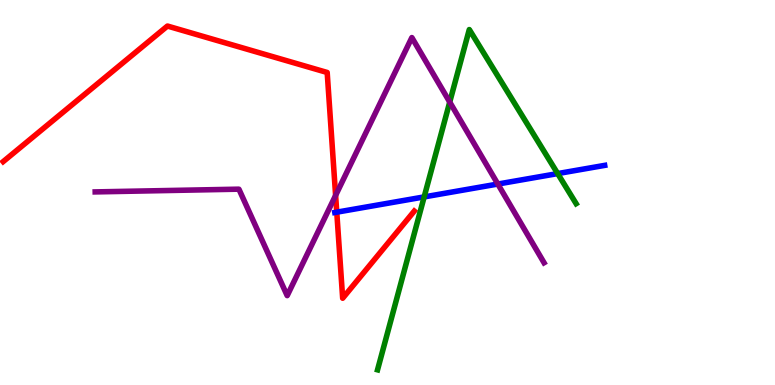[{'lines': ['blue', 'red'], 'intersections': [{'x': 4.35, 'y': 4.49}]}, {'lines': ['green', 'red'], 'intersections': []}, {'lines': ['purple', 'red'], 'intersections': [{'x': 4.33, 'y': 4.92}]}, {'lines': ['blue', 'green'], 'intersections': [{'x': 5.47, 'y': 4.89}, {'x': 7.2, 'y': 5.49}]}, {'lines': ['blue', 'purple'], 'intersections': [{'x': 6.42, 'y': 5.22}]}, {'lines': ['green', 'purple'], 'intersections': [{'x': 5.8, 'y': 7.35}]}]